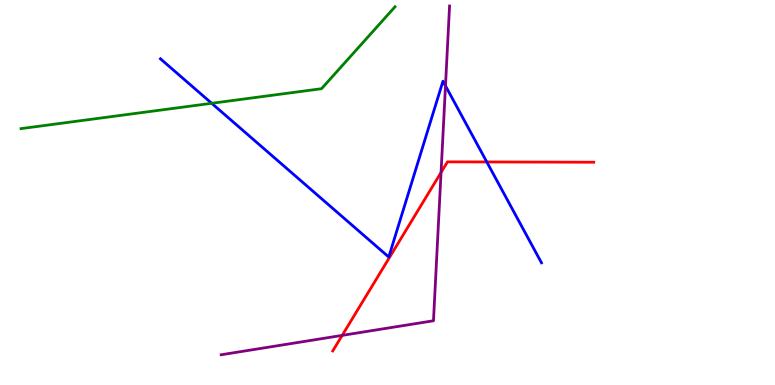[{'lines': ['blue', 'red'], 'intersections': [{'x': 6.28, 'y': 5.79}]}, {'lines': ['green', 'red'], 'intersections': []}, {'lines': ['purple', 'red'], 'intersections': [{'x': 4.42, 'y': 1.29}, {'x': 5.69, 'y': 5.52}]}, {'lines': ['blue', 'green'], 'intersections': [{'x': 2.73, 'y': 7.32}]}, {'lines': ['blue', 'purple'], 'intersections': [{'x': 5.75, 'y': 7.77}]}, {'lines': ['green', 'purple'], 'intersections': []}]